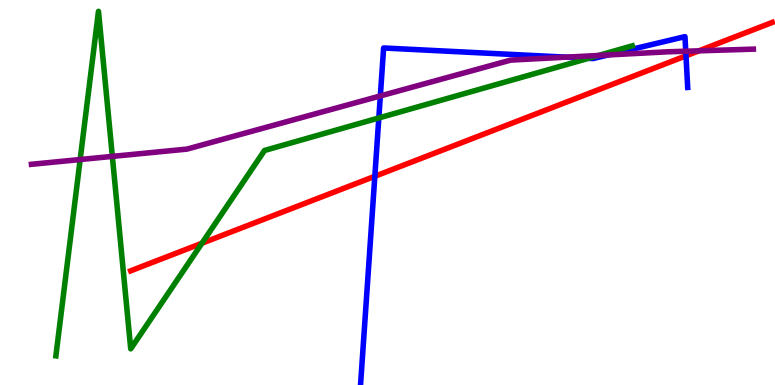[{'lines': ['blue', 'red'], 'intersections': [{'x': 4.84, 'y': 5.42}, {'x': 8.85, 'y': 8.55}]}, {'lines': ['green', 'red'], 'intersections': [{'x': 2.61, 'y': 3.68}]}, {'lines': ['purple', 'red'], 'intersections': [{'x': 9.02, 'y': 8.68}]}, {'lines': ['blue', 'green'], 'intersections': [{'x': 4.89, 'y': 6.94}, {'x': 7.59, 'y': 8.49}]}, {'lines': ['blue', 'purple'], 'intersections': [{'x': 4.91, 'y': 7.51}, {'x': 7.3, 'y': 8.51}, {'x': 7.85, 'y': 8.57}, {'x': 8.85, 'y': 8.67}]}, {'lines': ['green', 'purple'], 'intersections': [{'x': 1.03, 'y': 5.86}, {'x': 1.45, 'y': 5.94}, {'x': 7.72, 'y': 8.56}]}]